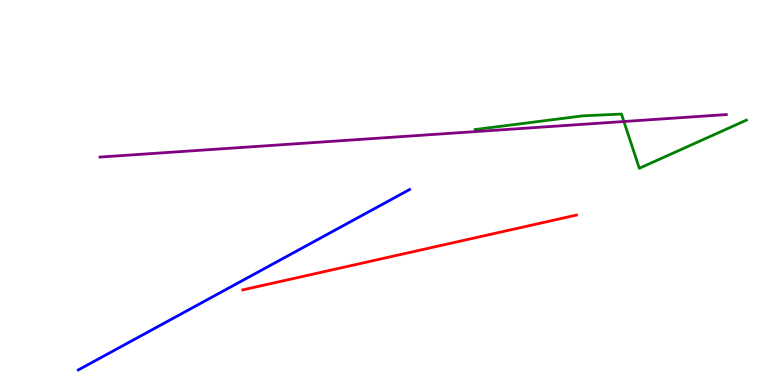[{'lines': ['blue', 'red'], 'intersections': []}, {'lines': ['green', 'red'], 'intersections': []}, {'lines': ['purple', 'red'], 'intersections': []}, {'lines': ['blue', 'green'], 'intersections': []}, {'lines': ['blue', 'purple'], 'intersections': []}, {'lines': ['green', 'purple'], 'intersections': [{'x': 8.05, 'y': 6.84}]}]